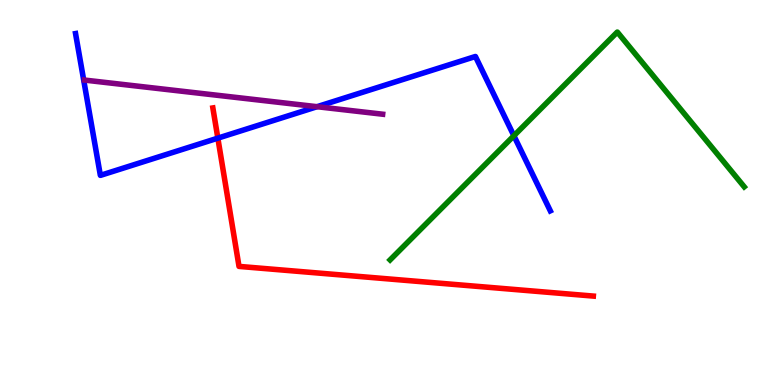[{'lines': ['blue', 'red'], 'intersections': [{'x': 2.81, 'y': 6.41}]}, {'lines': ['green', 'red'], 'intersections': []}, {'lines': ['purple', 'red'], 'intersections': []}, {'lines': ['blue', 'green'], 'intersections': [{'x': 6.63, 'y': 6.47}]}, {'lines': ['blue', 'purple'], 'intersections': [{'x': 4.09, 'y': 7.23}]}, {'lines': ['green', 'purple'], 'intersections': []}]